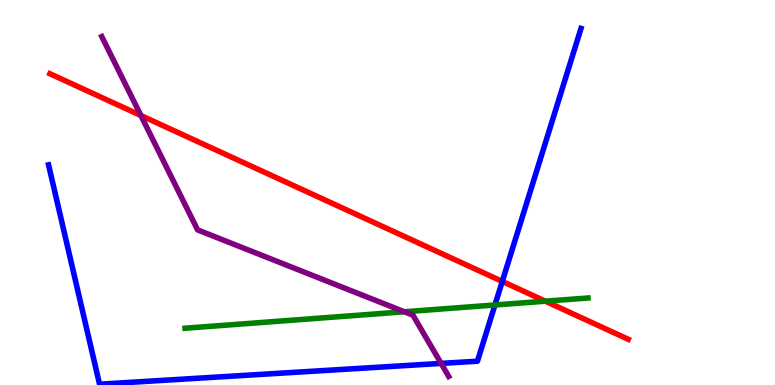[{'lines': ['blue', 'red'], 'intersections': [{'x': 6.48, 'y': 2.69}]}, {'lines': ['green', 'red'], 'intersections': [{'x': 7.04, 'y': 2.18}]}, {'lines': ['purple', 'red'], 'intersections': [{'x': 1.82, 'y': 7.0}]}, {'lines': ['blue', 'green'], 'intersections': [{'x': 6.39, 'y': 2.08}]}, {'lines': ['blue', 'purple'], 'intersections': [{'x': 5.69, 'y': 0.561}]}, {'lines': ['green', 'purple'], 'intersections': [{'x': 5.22, 'y': 1.9}]}]